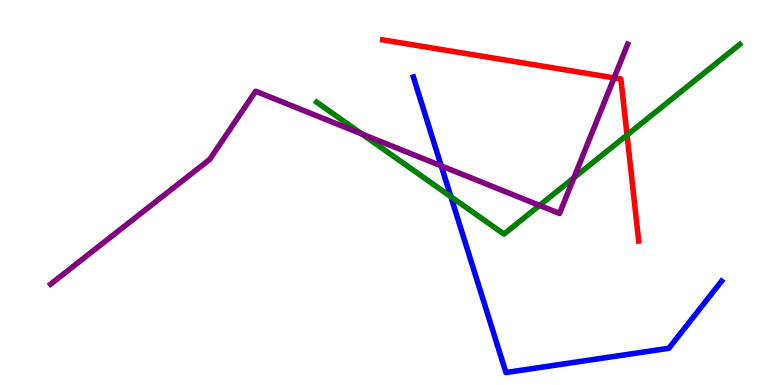[{'lines': ['blue', 'red'], 'intersections': []}, {'lines': ['green', 'red'], 'intersections': [{'x': 8.09, 'y': 6.49}]}, {'lines': ['purple', 'red'], 'intersections': [{'x': 7.92, 'y': 7.98}]}, {'lines': ['blue', 'green'], 'intersections': [{'x': 5.82, 'y': 4.89}]}, {'lines': ['blue', 'purple'], 'intersections': [{'x': 5.69, 'y': 5.69}]}, {'lines': ['green', 'purple'], 'intersections': [{'x': 4.67, 'y': 6.52}, {'x': 6.96, 'y': 4.66}, {'x': 7.41, 'y': 5.38}]}]